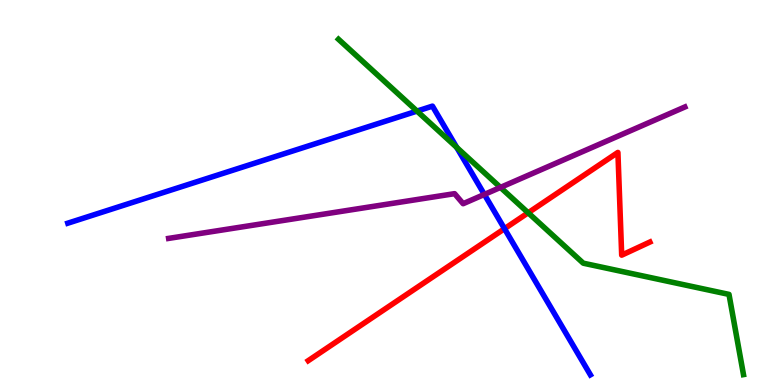[{'lines': ['blue', 'red'], 'intersections': [{'x': 6.51, 'y': 4.06}]}, {'lines': ['green', 'red'], 'intersections': [{'x': 6.82, 'y': 4.47}]}, {'lines': ['purple', 'red'], 'intersections': []}, {'lines': ['blue', 'green'], 'intersections': [{'x': 5.38, 'y': 7.11}, {'x': 5.89, 'y': 6.17}]}, {'lines': ['blue', 'purple'], 'intersections': [{'x': 6.25, 'y': 4.95}]}, {'lines': ['green', 'purple'], 'intersections': [{'x': 6.46, 'y': 5.13}]}]